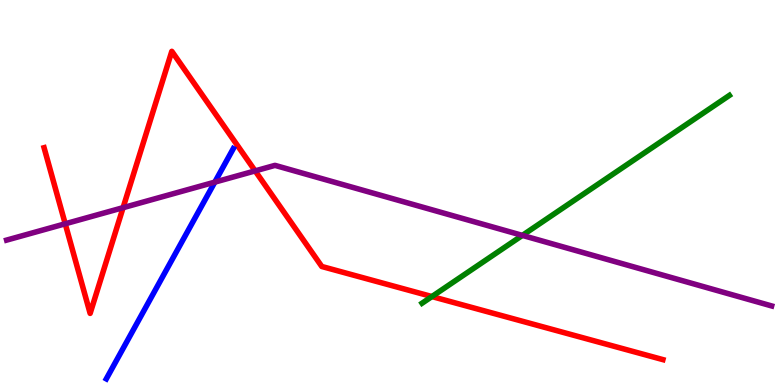[{'lines': ['blue', 'red'], 'intersections': []}, {'lines': ['green', 'red'], 'intersections': [{'x': 5.57, 'y': 2.3}]}, {'lines': ['purple', 'red'], 'intersections': [{'x': 0.842, 'y': 4.19}, {'x': 1.59, 'y': 4.61}, {'x': 3.29, 'y': 5.56}]}, {'lines': ['blue', 'green'], 'intersections': []}, {'lines': ['blue', 'purple'], 'intersections': [{'x': 2.77, 'y': 5.27}]}, {'lines': ['green', 'purple'], 'intersections': [{'x': 6.74, 'y': 3.89}]}]